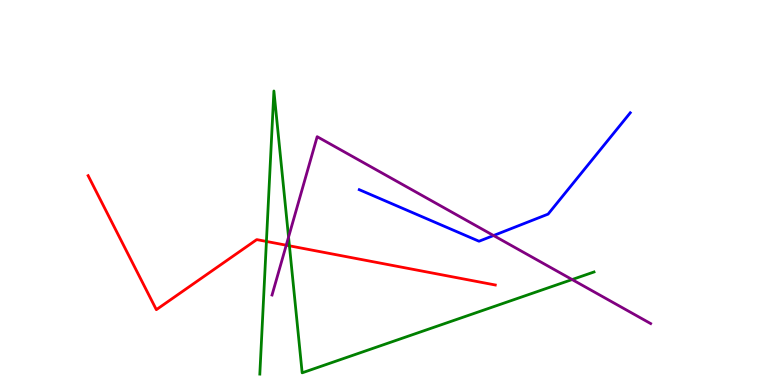[{'lines': ['blue', 'red'], 'intersections': []}, {'lines': ['green', 'red'], 'intersections': [{'x': 3.44, 'y': 3.73}, {'x': 3.73, 'y': 3.62}]}, {'lines': ['purple', 'red'], 'intersections': [{'x': 3.69, 'y': 3.63}]}, {'lines': ['blue', 'green'], 'intersections': []}, {'lines': ['blue', 'purple'], 'intersections': [{'x': 6.37, 'y': 3.88}]}, {'lines': ['green', 'purple'], 'intersections': [{'x': 3.72, 'y': 3.84}, {'x': 7.38, 'y': 2.74}]}]